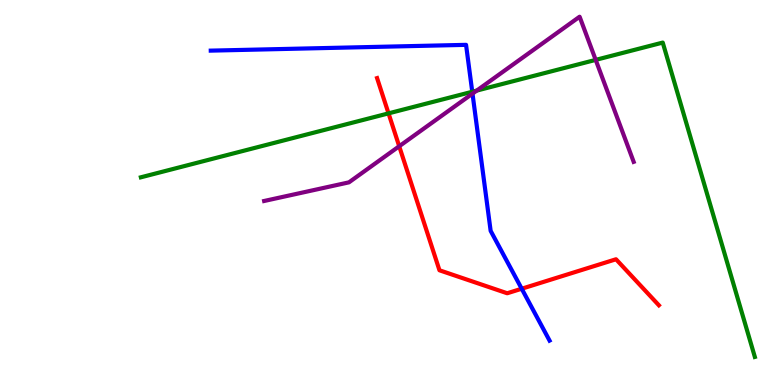[{'lines': ['blue', 'red'], 'intersections': [{'x': 6.73, 'y': 2.5}]}, {'lines': ['green', 'red'], 'intersections': [{'x': 5.01, 'y': 7.06}]}, {'lines': ['purple', 'red'], 'intersections': [{'x': 5.15, 'y': 6.2}]}, {'lines': ['blue', 'green'], 'intersections': [{'x': 6.09, 'y': 7.62}]}, {'lines': ['blue', 'purple'], 'intersections': [{'x': 6.1, 'y': 7.57}]}, {'lines': ['green', 'purple'], 'intersections': [{'x': 6.15, 'y': 7.65}, {'x': 7.69, 'y': 8.44}]}]